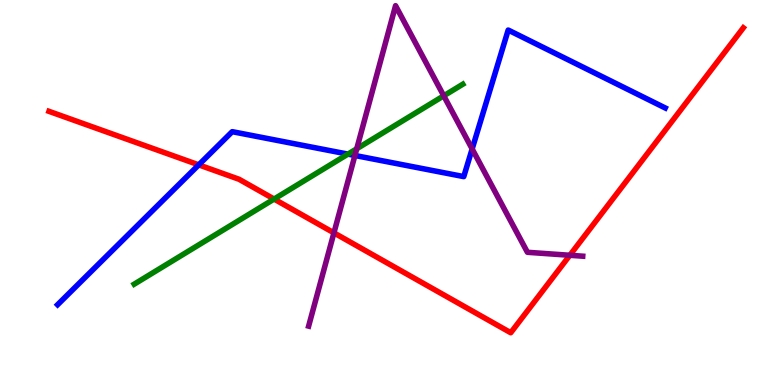[{'lines': ['blue', 'red'], 'intersections': [{'x': 2.56, 'y': 5.72}]}, {'lines': ['green', 'red'], 'intersections': [{'x': 3.54, 'y': 4.83}]}, {'lines': ['purple', 'red'], 'intersections': [{'x': 4.31, 'y': 3.95}, {'x': 7.35, 'y': 3.37}]}, {'lines': ['blue', 'green'], 'intersections': [{'x': 4.49, 'y': 6.0}]}, {'lines': ['blue', 'purple'], 'intersections': [{'x': 4.58, 'y': 5.96}, {'x': 6.09, 'y': 6.13}]}, {'lines': ['green', 'purple'], 'intersections': [{'x': 4.6, 'y': 6.14}, {'x': 5.73, 'y': 7.51}]}]